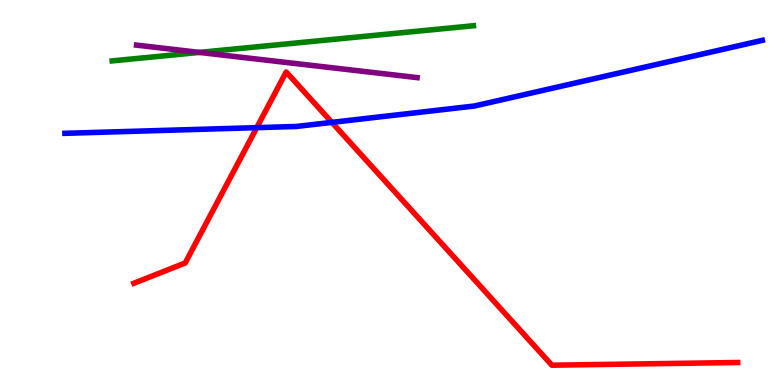[{'lines': ['blue', 'red'], 'intersections': [{'x': 3.31, 'y': 6.68}, {'x': 4.28, 'y': 6.82}]}, {'lines': ['green', 'red'], 'intersections': []}, {'lines': ['purple', 'red'], 'intersections': []}, {'lines': ['blue', 'green'], 'intersections': []}, {'lines': ['blue', 'purple'], 'intersections': []}, {'lines': ['green', 'purple'], 'intersections': [{'x': 2.57, 'y': 8.64}]}]